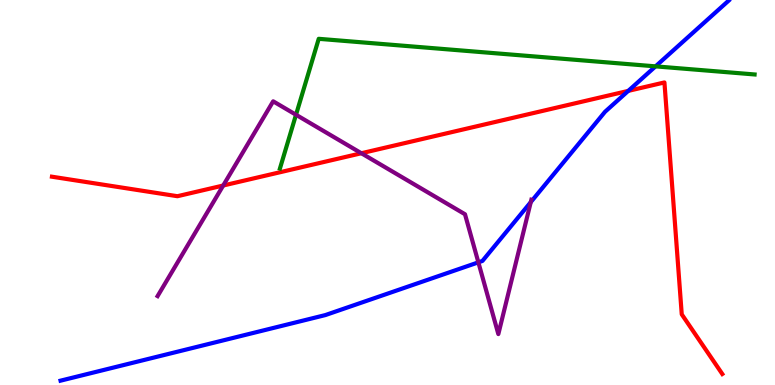[{'lines': ['blue', 'red'], 'intersections': [{'x': 8.11, 'y': 7.64}]}, {'lines': ['green', 'red'], 'intersections': []}, {'lines': ['purple', 'red'], 'intersections': [{'x': 2.88, 'y': 5.18}, {'x': 4.66, 'y': 6.02}]}, {'lines': ['blue', 'green'], 'intersections': [{'x': 8.46, 'y': 8.28}]}, {'lines': ['blue', 'purple'], 'intersections': [{'x': 6.17, 'y': 3.19}, {'x': 6.85, 'y': 4.75}]}, {'lines': ['green', 'purple'], 'intersections': [{'x': 3.82, 'y': 7.02}]}]